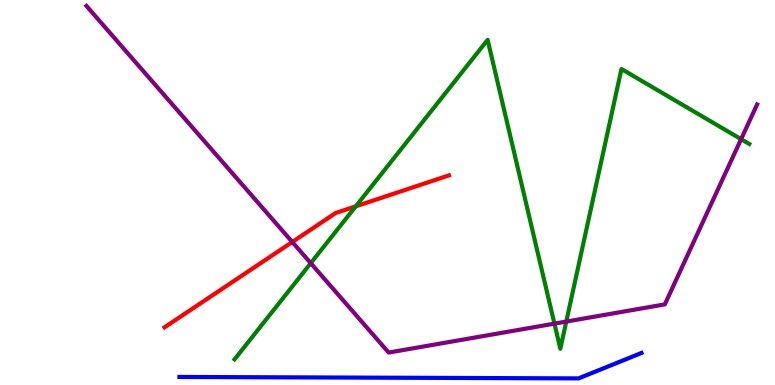[{'lines': ['blue', 'red'], 'intersections': []}, {'lines': ['green', 'red'], 'intersections': [{'x': 4.59, 'y': 4.64}]}, {'lines': ['purple', 'red'], 'intersections': [{'x': 3.77, 'y': 3.71}]}, {'lines': ['blue', 'green'], 'intersections': []}, {'lines': ['blue', 'purple'], 'intersections': []}, {'lines': ['green', 'purple'], 'intersections': [{'x': 4.01, 'y': 3.16}, {'x': 7.15, 'y': 1.59}, {'x': 7.31, 'y': 1.65}, {'x': 9.56, 'y': 6.39}]}]